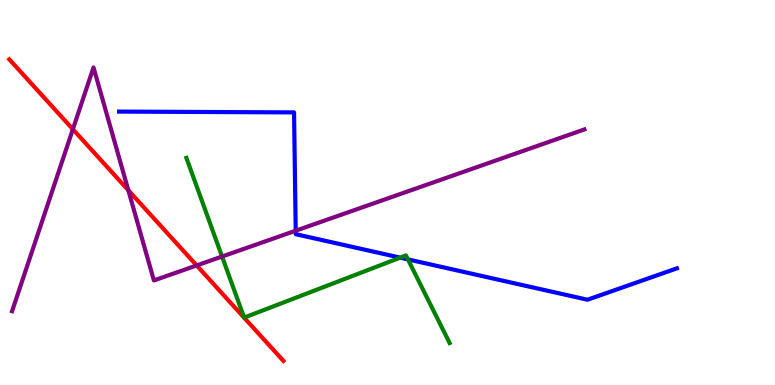[{'lines': ['blue', 'red'], 'intersections': []}, {'lines': ['green', 'red'], 'intersections': []}, {'lines': ['purple', 'red'], 'intersections': [{'x': 0.94, 'y': 6.64}, {'x': 1.66, 'y': 5.06}, {'x': 2.54, 'y': 3.11}]}, {'lines': ['blue', 'green'], 'intersections': [{'x': 5.16, 'y': 3.31}, {'x': 5.26, 'y': 3.26}]}, {'lines': ['blue', 'purple'], 'intersections': [{'x': 3.82, 'y': 4.01}]}, {'lines': ['green', 'purple'], 'intersections': [{'x': 2.87, 'y': 3.34}]}]